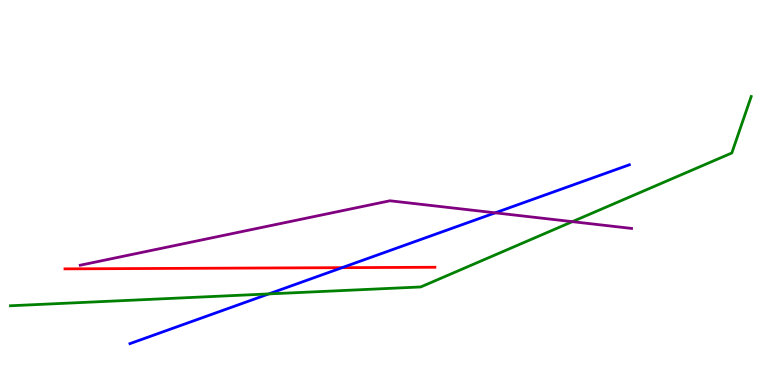[{'lines': ['blue', 'red'], 'intersections': [{'x': 4.41, 'y': 3.05}]}, {'lines': ['green', 'red'], 'intersections': []}, {'lines': ['purple', 'red'], 'intersections': []}, {'lines': ['blue', 'green'], 'intersections': [{'x': 3.47, 'y': 2.37}]}, {'lines': ['blue', 'purple'], 'intersections': [{'x': 6.39, 'y': 4.47}]}, {'lines': ['green', 'purple'], 'intersections': [{'x': 7.39, 'y': 4.24}]}]